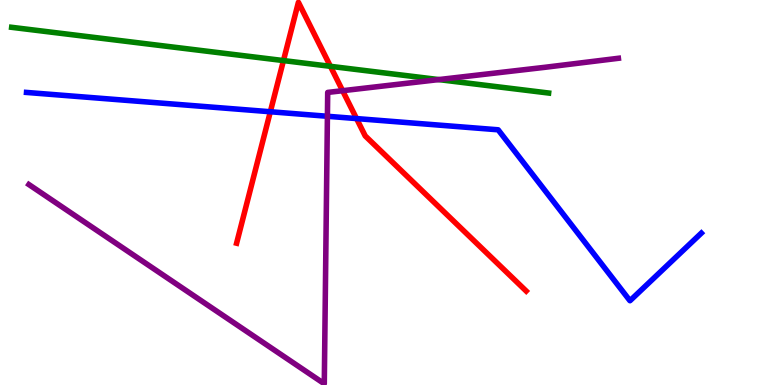[{'lines': ['blue', 'red'], 'intersections': [{'x': 3.49, 'y': 7.1}, {'x': 4.6, 'y': 6.92}]}, {'lines': ['green', 'red'], 'intersections': [{'x': 3.66, 'y': 8.43}, {'x': 4.26, 'y': 8.28}]}, {'lines': ['purple', 'red'], 'intersections': [{'x': 4.42, 'y': 7.64}]}, {'lines': ['blue', 'green'], 'intersections': []}, {'lines': ['blue', 'purple'], 'intersections': [{'x': 4.22, 'y': 6.98}]}, {'lines': ['green', 'purple'], 'intersections': [{'x': 5.66, 'y': 7.93}]}]